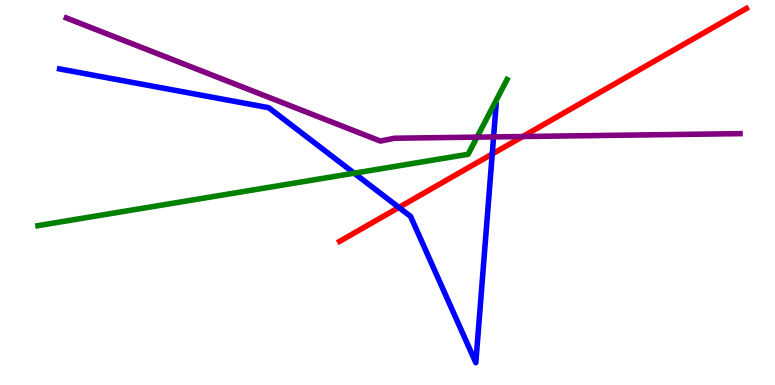[{'lines': ['blue', 'red'], 'intersections': [{'x': 5.15, 'y': 4.61}, {'x': 6.35, 'y': 6.0}]}, {'lines': ['green', 'red'], 'intersections': []}, {'lines': ['purple', 'red'], 'intersections': [{'x': 6.75, 'y': 6.45}]}, {'lines': ['blue', 'green'], 'intersections': [{'x': 4.57, 'y': 5.5}]}, {'lines': ['blue', 'purple'], 'intersections': [{'x': 6.37, 'y': 6.44}]}, {'lines': ['green', 'purple'], 'intersections': [{'x': 6.16, 'y': 6.44}]}]